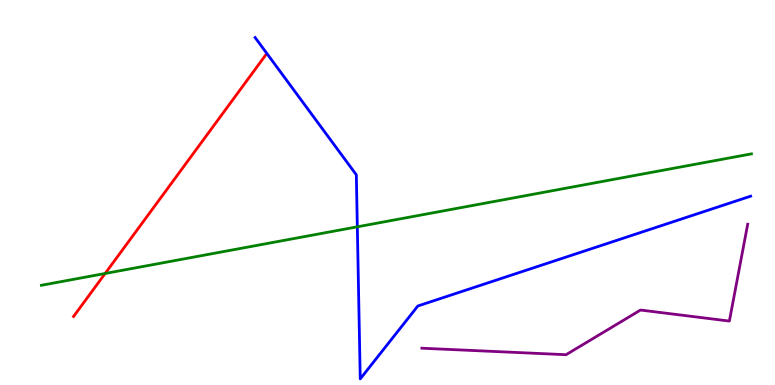[{'lines': ['blue', 'red'], 'intersections': []}, {'lines': ['green', 'red'], 'intersections': [{'x': 1.36, 'y': 2.9}]}, {'lines': ['purple', 'red'], 'intersections': []}, {'lines': ['blue', 'green'], 'intersections': [{'x': 4.61, 'y': 4.11}]}, {'lines': ['blue', 'purple'], 'intersections': []}, {'lines': ['green', 'purple'], 'intersections': []}]